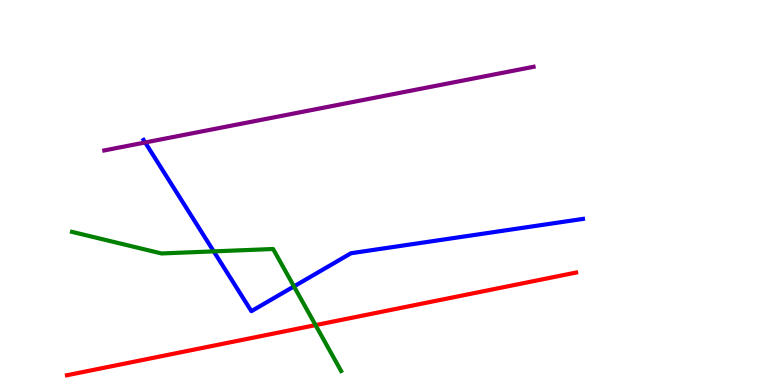[{'lines': ['blue', 'red'], 'intersections': []}, {'lines': ['green', 'red'], 'intersections': [{'x': 4.07, 'y': 1.56}]}, {'lines': ['purple', 'red'], 'intersections': []}, {'lines': ['blue', 'green'], 'intersections': [{'x': 2.76, 'y': 3.47}, {'x': 3.79, 'y': 2.56}]}, {'lines': ['blue', 'purple'], 'intersections': [{'x': 1.87, 'y': 6.3}]}, {'lines': ['green', 'purple'], 'intersections': []}]